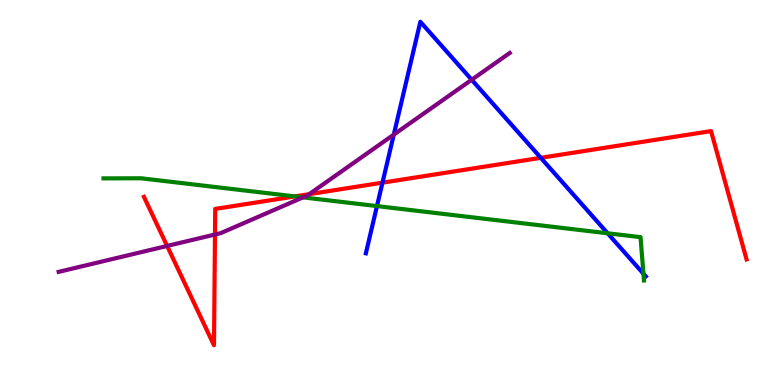[{'lines': ['blue', 'red'], 'intersections': [{'x': 4.94, 'y': 5.26}, {'x': 6.98, 'y': 5.9}]}, {'lines': ['green', 'red'], 'intersections': [{'x': 3.81, 'y': 4.9}]}, {'lines': ['purple', 'red'], 'intersections': [{'x': 2.16, 'y': 3.61}, {'x': 2.77, 'y': 3.91}, {'x': 3.99, 'y': 4.96}]}, {'lines': ['blue', 'green'], 'intersections': [{'x': 4.86, 'y': 4.65}, {'x': 7.84, 'y': 3.94}, {'x': 8.3, 'y': 2.89}]}, {'lines': ['blue', 'purple'], 'intersections': [{'x': 5.08, 'y': 6.5}, {'x': 6.09, 'y': 7.93}]}, {'lines': ['green', 'purple'], 'intersections': [{'x': 3.91, 'y': 4.87}]}]